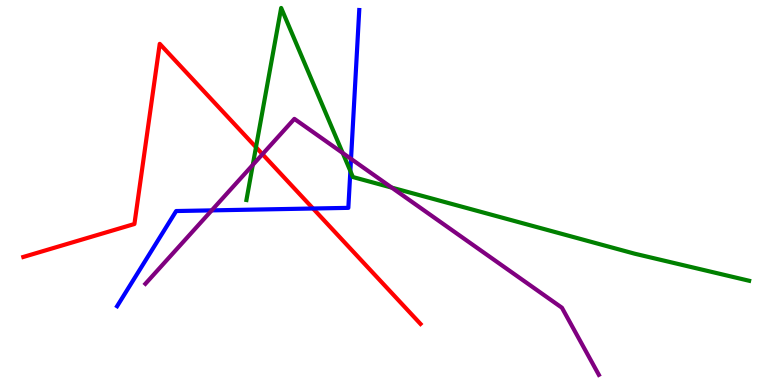[{'lines': ['blue', 'red'], 'intersections': [{'x': 4.04, 'y': 4.58}]}, {'lines': ['green', 'red'], 'intersections': [{'x': 3.3, 'y': 6.18}]}, {'lines': ['purple', 'red'], 'intersections': [{'x': 3.39, 'y': 6.0}]}, {'lines': ['blue', 'green'], 'intersections': [{'x': 4.52, 'y': 5.56}]}, {'lines': ['blue', 'purple'], 'intersections': [{'x': 2.73, 'y': 4.54}, {'x': 4.53, 'y': 5.87}]}, {'lines': ['green', 'purple'], 'intersections': [{'x': 3.26, 'y': 5.72}, {'x': 4.42, 'y': 6.03}, {'x': 5.05, 'y': 5.13}]}]